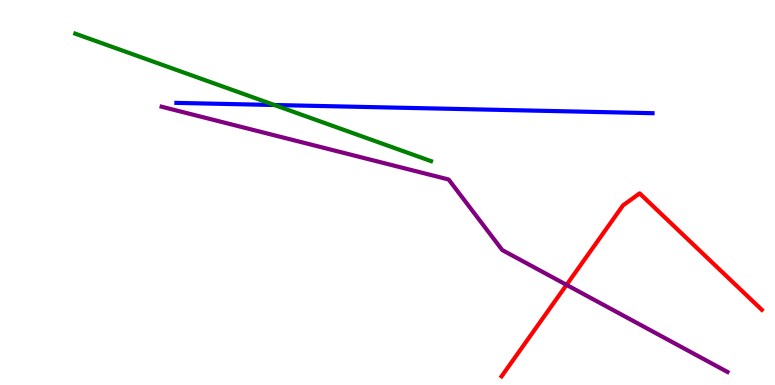[{'lines': ['blue', 'red'], 'intersections': []}, {'lines': ['green', 'red'], 'intersections': []}, {'lines': ['purple', 'red'], 'intersections': [{'x': 7.31, 'y': 2.6}]}, {'lines': ['blue', 'green'], 'intersections': [{'x': 3.54, 'y': 7.27}]}, {'lines': ['blue', 'purple'], 'intersections': []}, {'lines': ['green', 'purple'], 'intersections': []}]